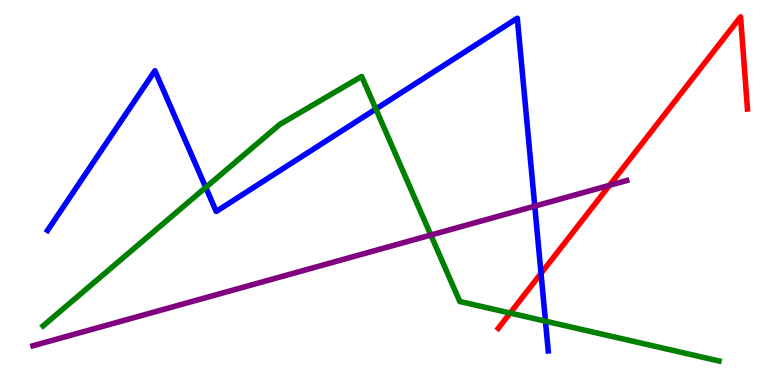[{'lines': ['blue', 'red'], 'intersections': [{'x': 6.98, 'y': 2.9}]}, {'lines': ['green', 'red'], 'intersections': [{'x': 6.58, 'y': 1.87}]}, {'lines': ['purple', 'red'], 'intersections': [{'x': 7.86, 'y': 5.19}]}, {'lines': ['blue', 'green'], 'intersections': [{'x': 2.65, 'y': 5.13}, {'x': 4.85, 'y': 7.17}, {'x': 7.04, 'y': 1.66}]}, {'lines': ['blue', 'purple'], 'intersections': [{'x': 6.9, 'y': 4.65}]}, {'lines': ['green', 'purple'], 'intersections': [{'x': 5.56, 'y': 3.89}]}]